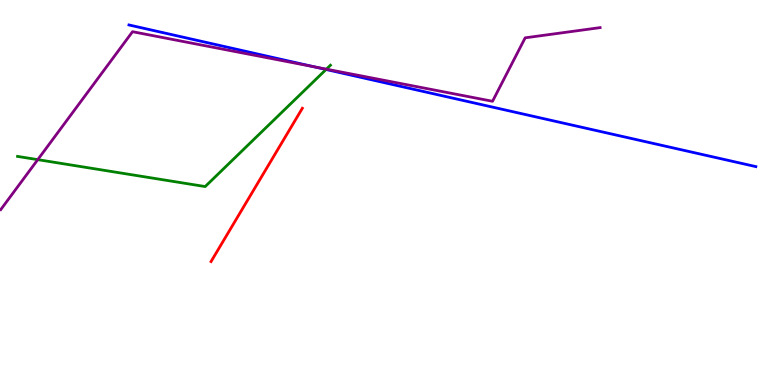[{'lines': ['blue', 'red'], 'intersections': []}, {'lines': ['green', 'red'], 'intersections': []}, {'lines': ['purple', 'red'], 'intersections': []}, {'lines': ['blue', 'green'], 'intersections': [{'x': 4.21, 'y': 8.2}]}, {'lines': ['blue', 'purple'], 'intersections': [{'x': 4.05, 'y': 8.26}]}, {'lines': ['green', 'purple'], 'intersections': [{'x': 0.487, 'y': 5.85}, {'x': 4.21, 'y': 8.2}]}]